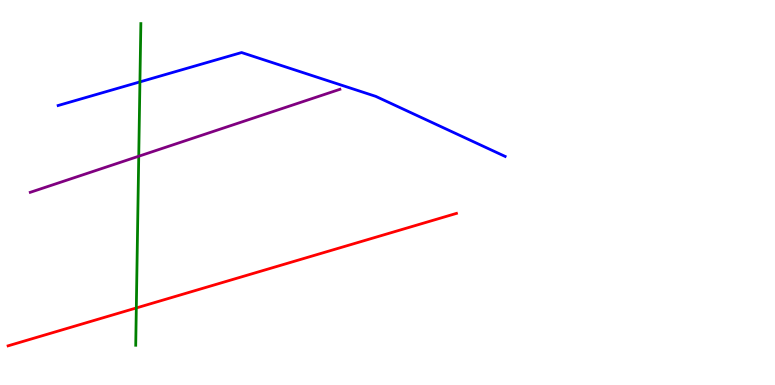[{'lines': ['blue', 'red'], 'intersections': []}, {'lines': ['green', 'red'], 'intersections': [{'x': 1.76, 'y': 2.0}]}, {'lines': ['purple', 'red'], 'intersections': []}, {'lines': ['blue', 'green'], 'intersections': [{'x': 1.81, 'y': 7.87}]}, {'lines': ['blue', 'purple'], 'intersections': []}, {'lines': ['green', 'purple'], 'intersections': [{'x': 1.79, 'y': 5.94}]}]